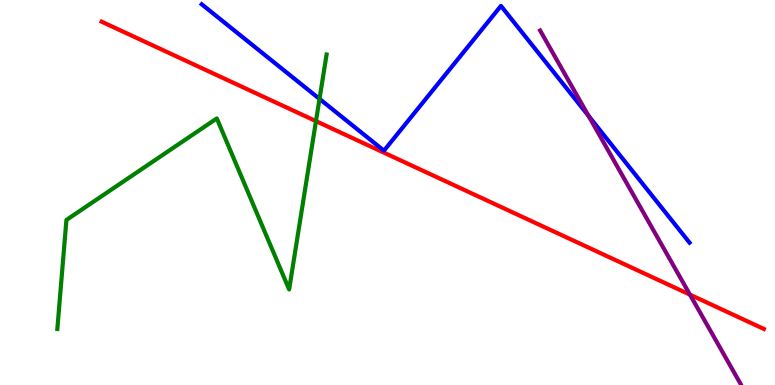[{'lines': ['blue', 'red'], 'intersections': []}, {'lines': ['green', 'red'], 'intersections': [{'x': 4.08, 'y': 6.85}]}, {'lines': ['purple', 'red'], 'intersections': [{'x': 8.9, 'y': 2.35}]}, {'lines': ['blue', 'green'], 'intersections': [{'x': 4.12, 'y': 7.43}]}, {'lines': ['blue', 'purple'], 'intersections': [{'x': 7.59, 'y': 6.99}]}, {'lines': ['green', 'purple'], 'intersections': []}]